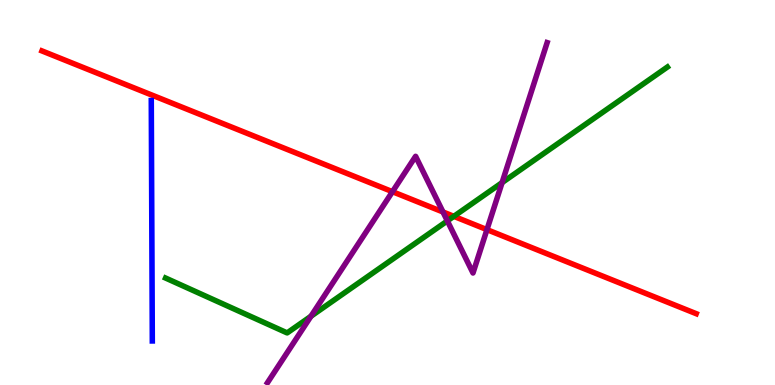[{'lines': ['blue', 'red'], 'intersections': []}, {'lines': ['green', 'red'], 'intersections': [{'x': 5.86, 'y': 4.38}]}, {'lines': ['purple', 'red'], 'intersections': [{'x': 5.06, 'y': 5.02}, {'x': 5.72, 'y': 4.49}, {'x': 6.28, 'y': 4.04}]}, {'lines': ['blue', 'green'], 'intersections': []}, {'lines': ['blue', 'purple'], 'intersections': []}, {'lines': ['green', 'purple'], 'intersections': [{'x': 4.01, 'y': 1.79}, {'x': 5.77, 'y': 4.26}, {'x': 6.48, 'y': 5.26}]}]